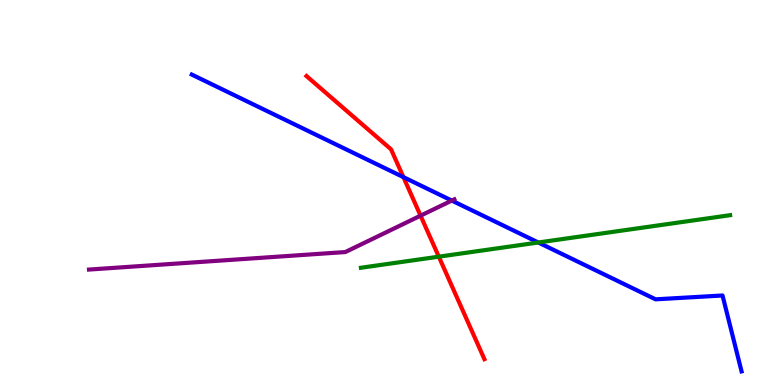[{'lines': ['blue', 'red'], 'intersections': [{'x': 5.21, 'y': 5.4}]}, {'lines': ['green', 'red'], 'intersections': [{'x': 5.66, 'y': 3.33}]}, {'lines': ['purple', 'red'], 'intersections': [{'x': 5.43, 'y': 4.4}]}, {'lines': ['blue', 'green'], 'intersections': [{'x': 6.95, 'y': 3.7}]}, {'lines': ['blue', 'purple'], 'intersections': [{'x': 5.83, 'y': 4.79}]}, {'lines': ['green', 'purple'], 'intersections': []}]